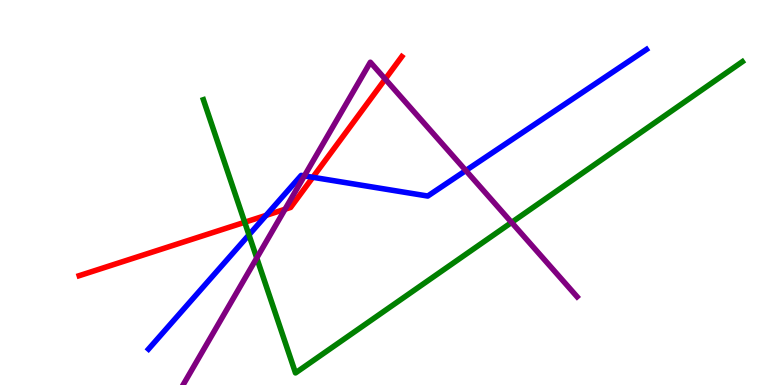[{'lines': ['blue', 'red'], 'intersections': [{'x': 3.43, 'y': 4.41}, {'x': 4.04, 'y': 5.4}]}, {'lines': ['green', 'red'], 'intersections': [{'x': 3.16, 'y': 4.23}]}, {'lines': ['purple', 'red'], 'intersections': [{'x': 3.68, 'y': 4.57}, {'x': 4.97, 'y': 7.95}]}, {'lines': ['blue', 'green'], 'intersections': [{'x': 3.21, 'y': 3.9}]}, {'lines': ['blue', 'purple'], 'intersections': [{'x': 3.93, 'y': 5.43}, {'x': 6.01, 'y': 5.57}]}, {'lines': ['green', 'purple'], 'intersections': [{'x': 3.31, 'y': 3.3}, {'x': 6.6, 'y': 4.22}]}]